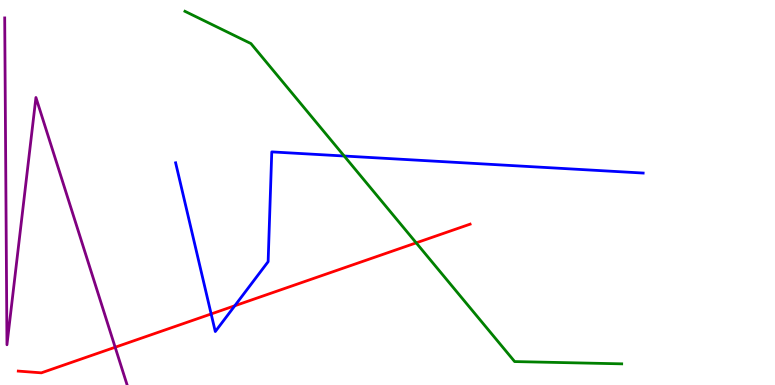[{'lines': ['blue', 'red'], 'intersections': [{'x': 2.72, 'y': 1.85}, {'x': 3.03, 'y': 2.06}]}, {'lines': ['green', 'red'], 'intersections': [{'x': 5.37, 'y': 3.69}]}, {'lines': ['purple', 'red'], 'intersections': [{'x': 1.49, 'y': 0.981}]}, {'lines': ['blue', 'green'], 'intersections': [{'x': 4.44, 'y': 5.95}]}, {'lines': ['blue', 'purple'], 'intersections': []}, {'lines': ['green', 'purple'], 'intersections': []}]